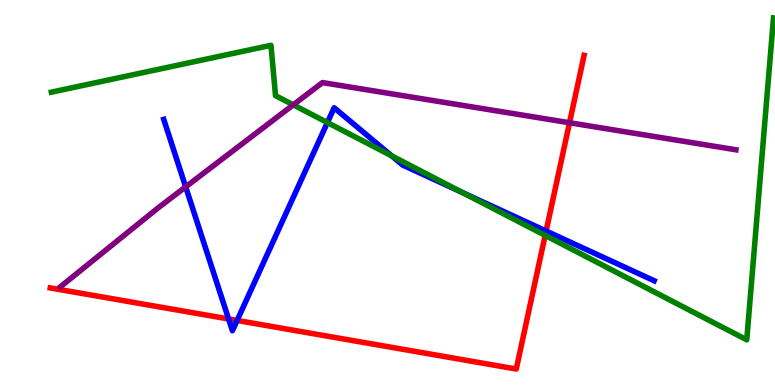[{'lines': ['blue', 'red'], 'intersections': [{'x': 2.95, 'y': 1.72}, {'x': 3.06, 'y': 1.68}, {'x': 7.05, 'y': 4.0}]}, {'lines': ['green', 'red'], 'intersections': [{'x': 7.03, 'y': 3.89}]}, {'lines': ['purple', 'red'], 'intersections': [{'x': 7.35, 'y': 6.81}]}, {'lines': ['blue', 'green'], 'intersections': [{'x': 4.22, 'y': 6.82}, {'x': 5.05, 'y': 5.95}, {'x': 5.97, 'y': 5.0}]}, {'lines': ['blue', 'purple'], 'intersections': [{'x': 2.4, 'y': 5.15}]}, {'lines': ['green', 'purple'], 'intersections': [{'x': 3.78, 'y': 7.28}]}]